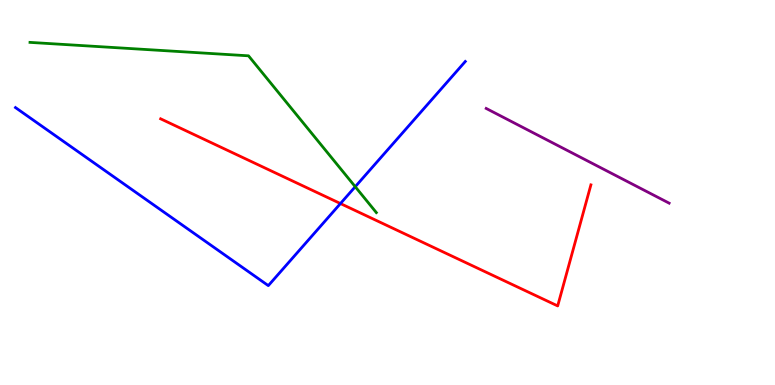[{'lines': ['blue', 'red'], 'intersections': [{'x': 4.39, 'y': 4.71}]}, {'lines': ['green', 'red'], 'intersections': []}, {'lines': ['purple', 'red'], 'intersections': []}, {'lines': ['blue', 'green'], 'intersections': [{'x': 4.58, 'y': 5.15}]}, {'lines': ['blue', 'purple'], 'intersections': []}, {'lines': ['green', 'purple'], 'intersections': []}]